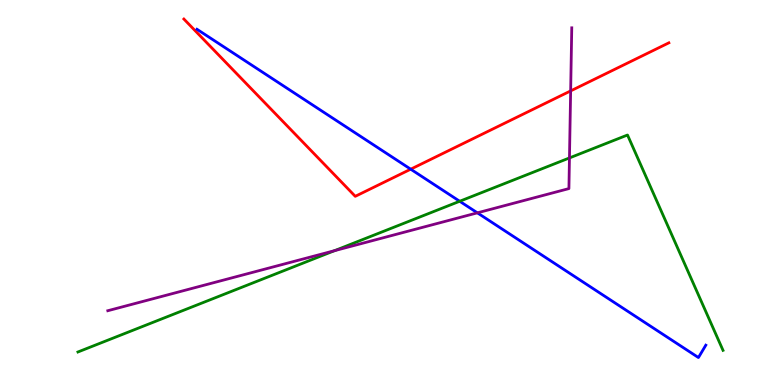[{'lines': ['blue', 'red'], 'intersections': [{'x': 5.3, 'y': 5.61}]}, {'lines': ['green', 'red'], 'intersections': []}, {'lines': ['purple', 'red'], 'intersections': [{'x': 7.36, 'y': 7.64}]}, {'lines': ['blue', 'green'], 'intersections': [{'x': 5.93, 'y': 4.77}]}, {'lines': ['blue', 'purple'], 'intersections': [{'x': 6.16, 'y': 4.47}]}, {'lines': ['green', 'purple'], 'intersections': [{'x': 4.32, 'y': 3.49}, {'x': 7.35, 'y': 5.9}]}]